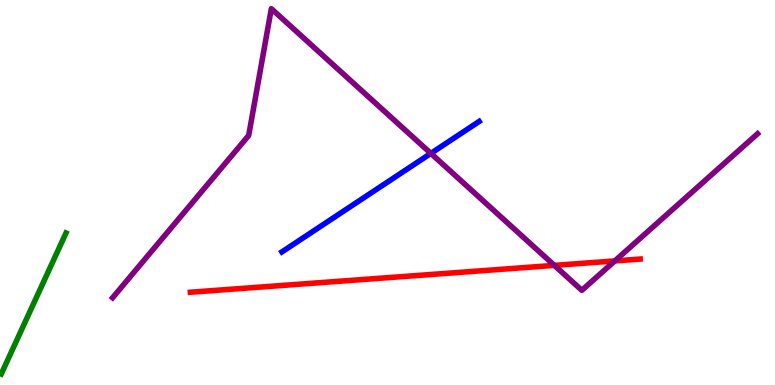[{'lines': ['blue', 'red'], 'intersections': []}, {'lines': ['green', 'red'], 'intersections': []}, {'lines': ['purple', 'red'], 'intersections': [{'x': 7.15, 'y': 3.11}, {'x': 7.93, 'y': 3.22}]}, {'lines': ['blue', 'green'], 'intersections': []}, {'lines': ['blue', 'purple'], 'intersections': [{'x': 5.56, 'y': 6.02}]}, {'lines': ['green', 'purple'], 'intersections': []}]